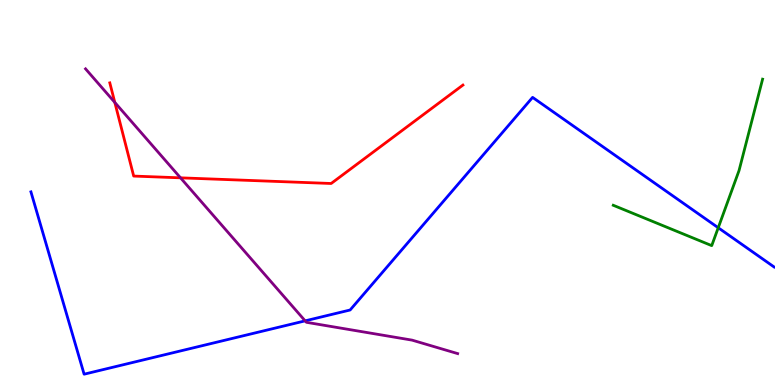[{'lines': ['blue', 'red'], 'intersections': []}, {'lines': ['green', 'red'], 'intersections': []}, {'lines': ['purple', 'red'], 'intersections': [{'x': 1.48, 'y': 7.34}, {'x': 2.33, 'y': 5.38}]}, {'lines': ['blue', 'green'], 'intersections': [{'x': 9.27, 'y': 4.08}]}, {'lines': ['blue', 'purple'], 'intersections': [{'x': 3.94, 'y': 1.67}]}, {'lines': ['green', 'purple'], 'intersections': []}]